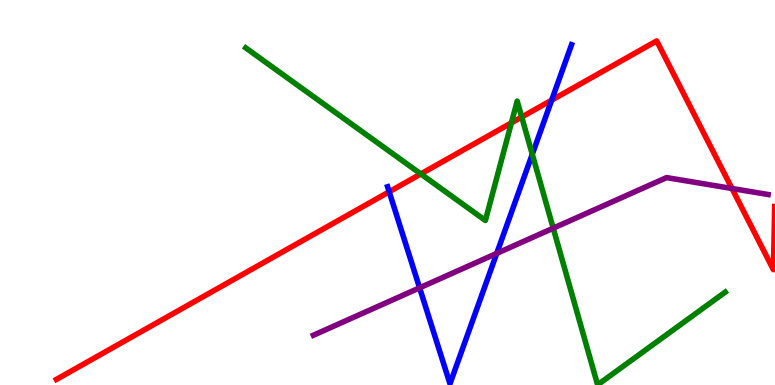[{'lines': ['blue', 'red'], 'intersections': [{'x': 5.02, 'y': 5.02}, {'x': 7.12, 'y': 7.4}]}, {'lines': ['green', 'red'], 'intersections': [{'x': 5.43, 'y': 5.48}, {'x': 6.6, 'y': 6.81}, {'x': 6.73, 'y': 6.96}]}, {'lines': ['purple', 'red'], 'intersections': [{'x': 9.45, 'y': 5.1}]}, {'lines': ['blue', 'green'], 'intersections': [{'x': 6.87, 'y': 5.99}]}, {'lines': ['blue', 'purple'], 'intersections': [{'x': 5.41, 'y': 2.52}, {'x': 6.41, 'y': 3.42}]}, {'lines': ['green', 'purple'], 'intersections': [{'x': 7.14, 'y': 4.07}]}]